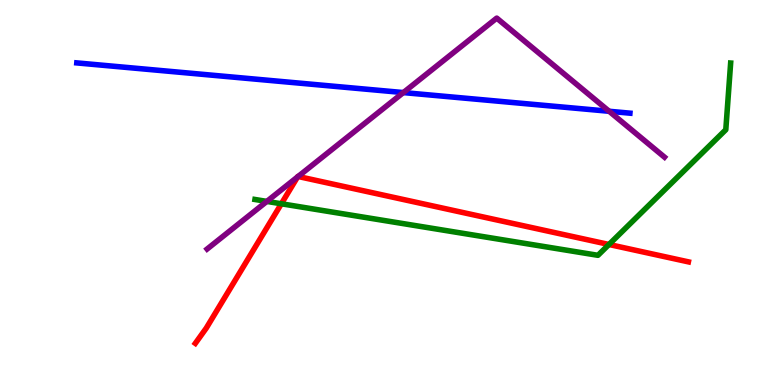[{'lines': ['blue', 'red'], 'intersections': []}, {'lines': ['green', 'red'], 'intersections': [{'x': 3.63, 'y': 4.71}, {'x': 7.86, 'y': 3.65}]}, {'lines': ['purple', 'red'], 'intersections': [{'x': 3.84, 'y': 5.41}, {'x': 3.85, 'y': 5.42}]}, {'lines': ['blue', 'green'], 'intersections': []}, {'lines': ['blue', 'purple'], 'intersections': [{'x': 5.2, 'y': 7.6}, {'x': 7.86, 'y': 7.11}]}, {'lines': ['green', 'purple'], 'intersections': [{'x': 3.44, 'y': 4.77}]}]